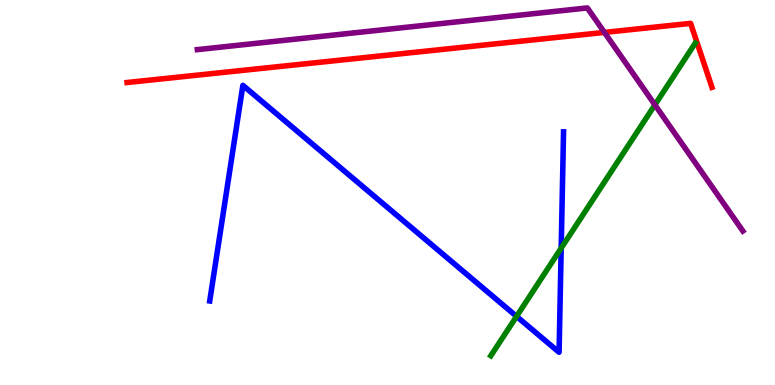[{'lines': ['blue', 'red'], 'intersections': []}, {'lines': ['green', 'red'], 'intersections': []}, {'lines': ['purple', 'red'], 'intersections': [{'x': 7.8, 'y': 9.16}]}, {'lines': ['blue', 'green'], 'intersections': [{'x': 6.67, 'y': 1.78}, {'x': 7.24, 'y': 3.55}]}, {'lines': ['blue', 'purple'], 'intersections': []}, {'lines': ['green', 'purple'], 'intersections': [{'x': 8.45, 'y': 7.28}]}]